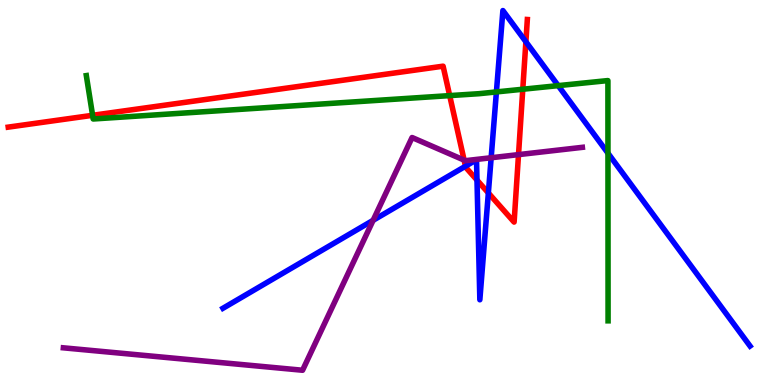[{'lines': ['blue', 'red'], 'intersections': [{'x': 6.01, 'y': 5.68}, {'x': 6.15, 'y': 5.32}, {'x': 6.3, 'y': 4.99}, {'x': 6.79, 'y': 8.92}]}, {'lines': ['green', 'red'], 'intersections': [{'x': 1.19, 'y': 7.01}, {'x': 5.8, 'y': 7.52}, {'x': 6.75, 'y': 7.68}]}, {'lines': ['purple', 'red'], 'intersections': [{'x': 5.99, 'y': 5.84}, {'x': 6.69, 'y': 5.98}]}, {'lines': ['blue', 'green'], 'intersections': [{'x': 6.41, 'y': 7.61}, {'x': 7.2, 'y': 7.78}, {'x': 7.84, 'y': 6.02}]}, {'lines': ['blue', 'purple'], 'intersections': [{'x': 4.81, 'y': 4.28}, {'x': 6.34, 'y': 5.9}]}, {'lines': ['green', 'purple'], 'intersections': []}]